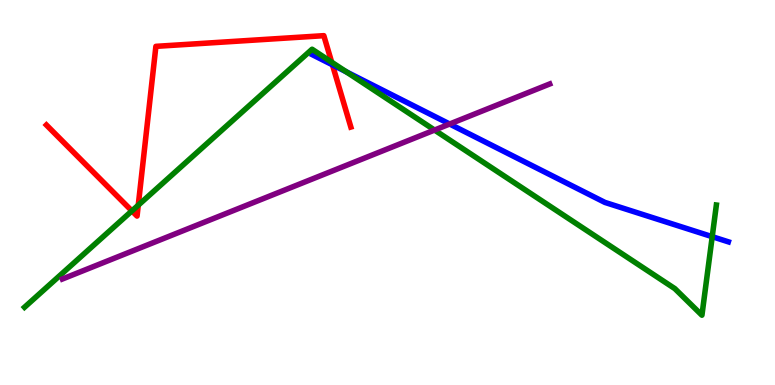[{'lines': ['blue', 'red'], 'intersections': [{'x': 4.29, 'y': 8.32}]}, {'lines': ['green', 'red'], 'intersections': [{'x': 1.7, 'y': 4.52}, {'x': 1.78, 'y': 4.67}, {'x': 4.28, 'y': 8.39}]}, {'lines': ['purple', 'red'], 'intersections': []}, {'lines': ['blue', 'green'], 'intersections': [{'x': 4.47, 'y': 8.13}, {'x': 9.19, 'y': 3.85}]}, {'lines': ['blue', 'purple'], 'intersections': [{'x': 5.8, 'y': 6.78}]}, {'lines': ['green', 'purple'], 'intersections': [{'x': 5.61, 'y': 6.62}]}]